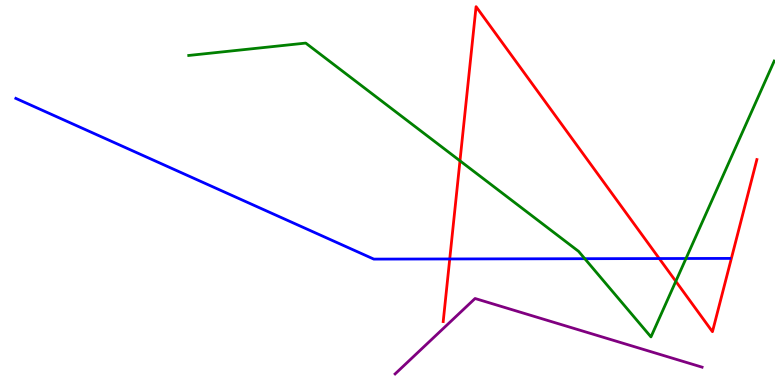[{'lines': ['blue', 'red'], 'intersections': [{'x': 5.8, 'y': 3.27}, {'x': 8.51, 'y': 3.28}]}, {'lines': ['green', 'red'], 'intersections': [{'x': 5.94, 'y': 5.82}, {'x': 8.72, 'y': 2.69}]}, {'lines': ['purple', 'red'], 'intersections': []}, {'lines': ['blue', 'green'], 'intersections': [{'x': 7.55, 'y': 3.28}, {'x': 8.85, 'y': 3.29}]}, {'lines': ['blue', 'purple'], 'intersections': []}, {'lines': ['green', 'purple'], 'intersections': []}]